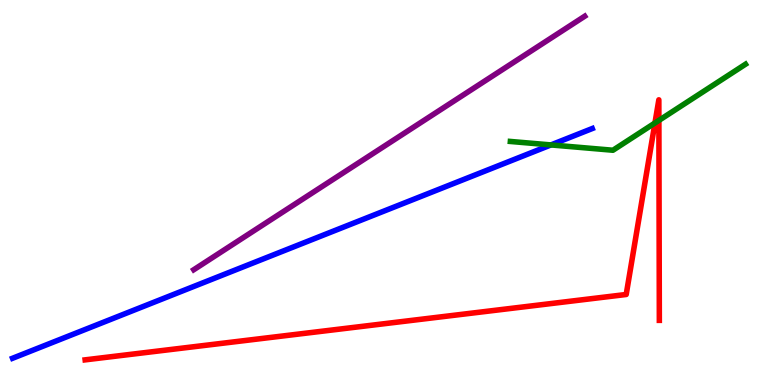[{'lines': ['blue', 'red'], 'intersections': []}, {'lines': ['green', 'red'], 'intersections': [{'x': 8.45, 'y': 6.81}, {'x': 8.5, 'y': 6.87}]}, {'lines': ['purple', 'red'], 'intersections': []}, {'lines': ['blue', 'green'], 'intersections': [{'x': 7.11, 'y': 6.24}]}, {'lines': ['blue', 'purple'], 'intersections': []}, {'lines': ['green', 'purple'], 'intersections': []}]